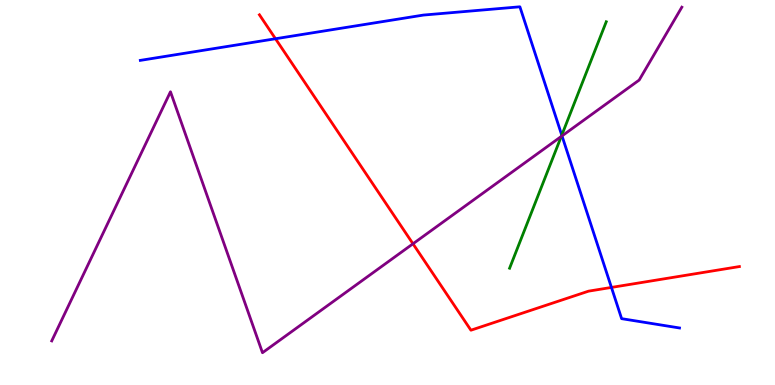[{'lines': ['blue', 'red'], 'intersections': [{'x': 3.55, 'y': 8.99}, {'x': 7.89, 'y': 2.53}]}, {'lines': ['green', 'red'], 'intersections': []}, {'lines': ['purple', 'red'], 'intersections': [{'x': 5.33, 'y': 3.67}]}, {'lines': ['blue', 'green'], 'intersections': [{'x': 7.25, 'y': 6.49}]}, {'lines': ['blue', 'purple'], 'intersections': [{'x': 7.25, 'y': 6.47}]}, {'lines': ['green', 'purple'], 'intersections': [{'x': 7.24, 'y': 6.46}]}]